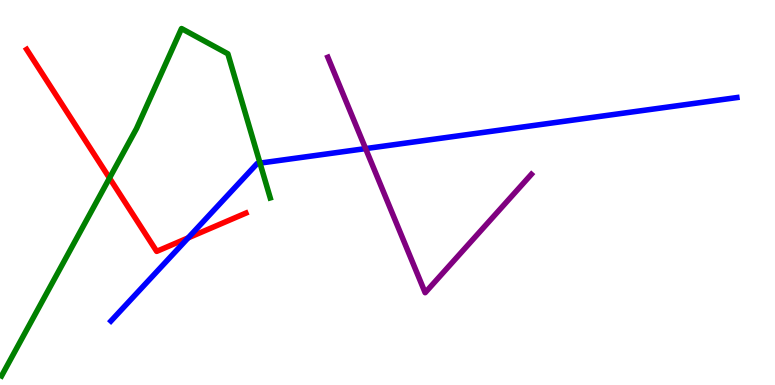[{'lines': ['blue', 'red'], 'intersections': [{'x': 2.43, 'y': 3.82}]}, {'lines': ['green', 'red'], 'intersections': [{'x': 1.41, 'y': 5.37}]}, {'lines': ['purple', 'red'], 'intersections': []}, {'lines': ['blue', 'green'], 'intersections': [{'x': 3.35, 'y': 5.76}]}, {'lines': ['blue', 'purple'], 'intersections': [{'x': 4.72, 'y': 6.14}]}, {'lines': ['green', 'purple'], 'intersections': []}]